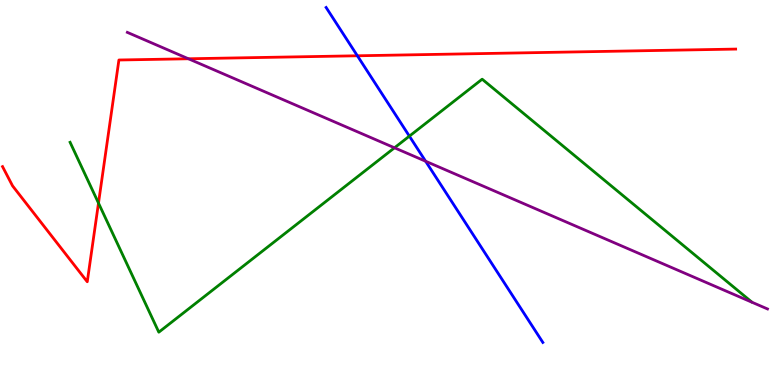[{'lines': ['blue', 'red'], 'intersections': [{'x': 4.61, 'y': 8.55}]}, {'lines': ['green', 'red'], 'intersections': [{'x': 1.27, 'y': 4.73}]}, {'lines': ['purple', 'red'], 'intersections': [{'x': 2.43, 'y': 8.47}]}, {'lines': ['blue', 'green'], 'intersections': [{'x': 5.28, 'y': 6.46}]}, {'lines': ['blue', 'purple'], 'intersections': [{'x': 5.49, 'y': 5.81}]}, {'lines': ['green', 'purple'], 'intersections': [{'x': 5.09, 'y': 6.16}]}]